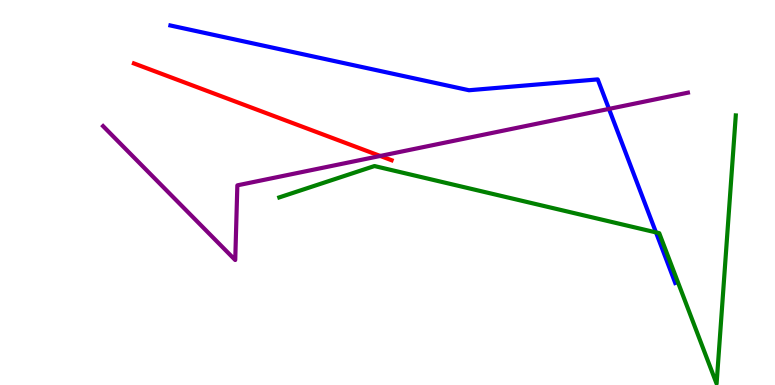[{'lines': ['blue', 'red'], 'intersections': []}, {'lines': ['green', 'red'], 'intersections': []}, {'lines': ['purple', 'red'], 'intersections': [{'x': 4.91, 'y': 5.95}]}, {'lines': ['blue', 'green'], 'intersections': [{'x': 8.46, 'y': 3.96}]}, {'lines': ['blue', 'purple'], 'intersections': [{'x': 7.86, 'y': 7.17}]}, {'lines': ['green', 'purple'], 'intersections': []}]